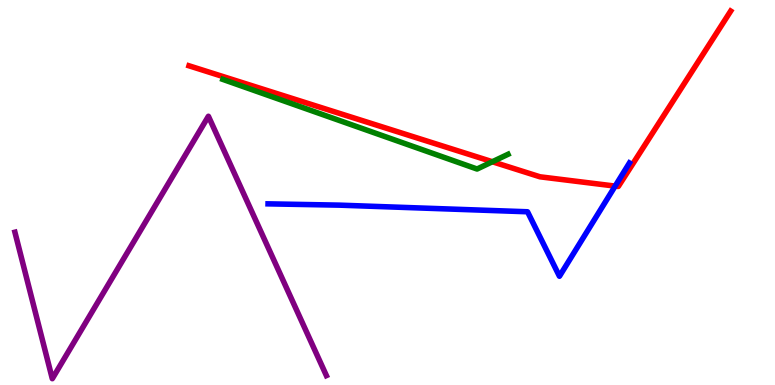[{'lines': ['blue', 'red'], 'intersections': [{'x': 7.94, 'y': 5.17}]}, {'lines': ['green', 'red'], 'intersections': [{'x': 6.35, 'y': 5.8}]}, {'lines': ['purple', 'red'], 'intersections': []}, {'lines': ['blue', 'green'], 'intersections': []}, {'lines': ['blue', 'purple'], 'intersections': []}, {'lines': ['green', 'purple'], 'intersections': []}]